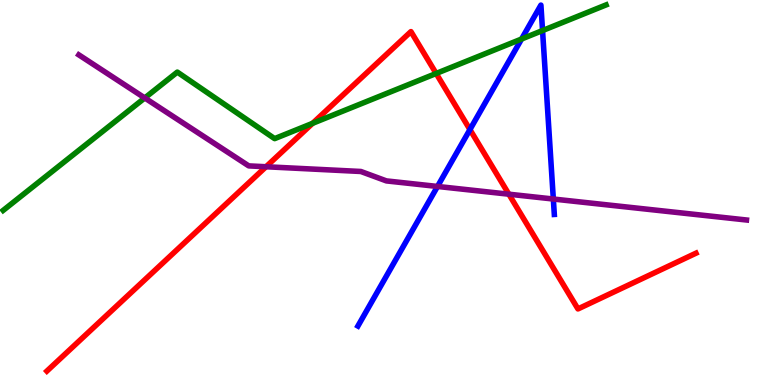[{'lines': ['blue', 'red'], 'intersections': [{'x': 6.06, 'y': 6.63}]}, {'lines': ['green', 'red'], 'intersections': [{'x': 4.03, 'y': 6.8}, {'x': 5.63, 'y': 8.09}]}, {'lines': ['purple', 'red'], 'intersections': [{'x': 3.43, 'y': 5.67}, {'x': 6.57, 'y': 4.96}]}, {'lines': ['blue', 'green'], 'intersections': [{'x': 6.73, 'y': 8.99}, {'x': 7.0, 'y': 9.21}]}, {'lines': ['blue', 'purple'], 'intersections': [{'x': 5.65, 'y': 5.16}, {'x': 7.14, 'y': 4.83}]}, {'lines': ['green', 'purple'], 'intersections': [{'x': 1.87, 'y': 7.46}]}]